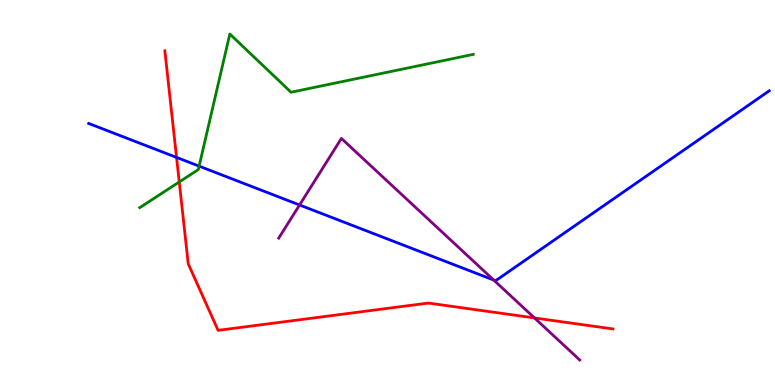[{'lines': ['blue', 'red'], 'intersections': [{'x': 2.28, 'y': 5.91}]}, {'lines': ['green', 'red'], 'intersections': [{'x': 2.31, 'y': 5.27}]}, {'lines': ['purple', 'red'], 'intersections': [{'x': 6.9, 'y': 1.74}]}, {'lines': ['blue', 'green'], 'intersections': [{'x': 2.57, 'y': 5.68}]}, {'lines': ['blue', 'purple'], 'intersections': [{'x': 3.87, 'y': 4.68}, {'x': 6.37, 'y': 2.73}]}, {'lines': ['green', 'purple'], 'intersections': []}]